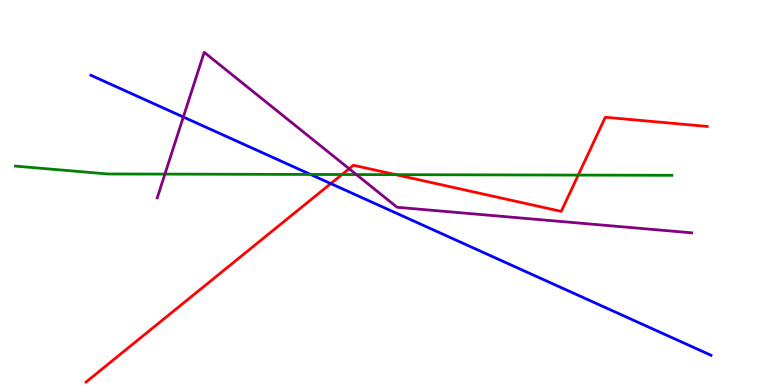[{'lines': ['blue', 'red'], 'intersections': [{'x': 4.27, 'y': 5.23}]}, {'lines': ['green', 'red'], 'intersections': [{'x': 4.41, 'y': 5.47}, {'x': 5.11, 'y': 5.46}, {'x': 7.46, 'y': 5.45}]}, {'lines': ['purple', 'red'], 'intersections': [{'x': 4.5, 'y': 5.62}]}, {'lines': ['blue', 'green'], 'intersections': [{'x': 4.01, 'y': 5.47}]}, {'lines': ['blue', 'purple'], 'intersections': [{'x': 2.37, 'y': 6.96}]}, {'lines': ['green', 'purple'], 'intersections': [{'x': 2.13, 'y': 5.48}, {'x': 4.6, 'y': 5.47}]}]